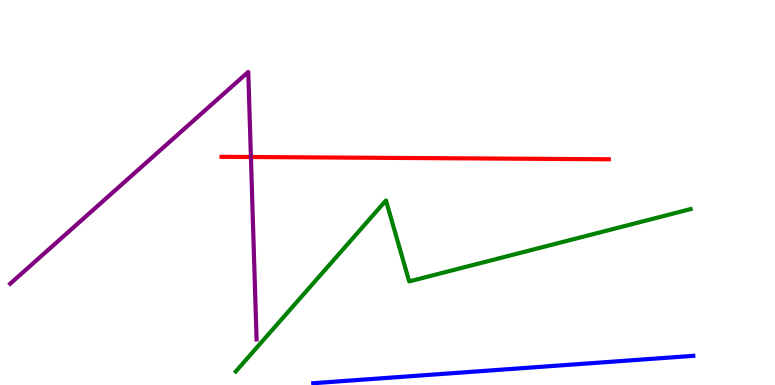[{'lines': ['blue', 'red'], 'intersections': []}, {'lines': ['green', 'red'], 'intersections': []}, {'lines': ['purple', 'red'], 'intersections': [{'x': 3.24, 'y': 5.92}]}, {'lines': ['blue', 'green'], 'intersections': []}, {'lines': ['blue', 'purple'], 'intersections': []}, {'lines': ['green', 'purple'], 'intersections': []}]